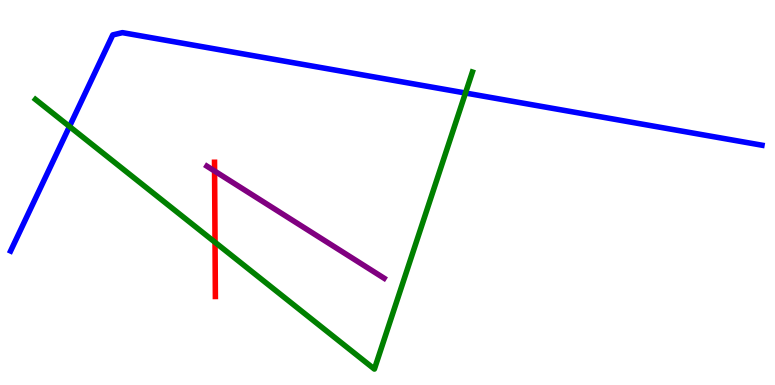[{'lines': ['blue', 'red'], 'intersections': []}, {'lines': ['green', 'red'], 'intersections': [{'x': 2.77, 'y': 3.71}]}, {'lines': ['purple', 'red'], 'intersections': [{'x': 2.77, 'y': 5.56}]}, {'lines': ['blue', 'green'], 'intersections': [{'x': 0.896, 'y': 6.71}, {'x': 6.01, 'y': 7.58}]}, {'lines': ['blue', 'purple'], 'intersections': []}, {'lines': ['green', 'purple'], 'intersections': []}]